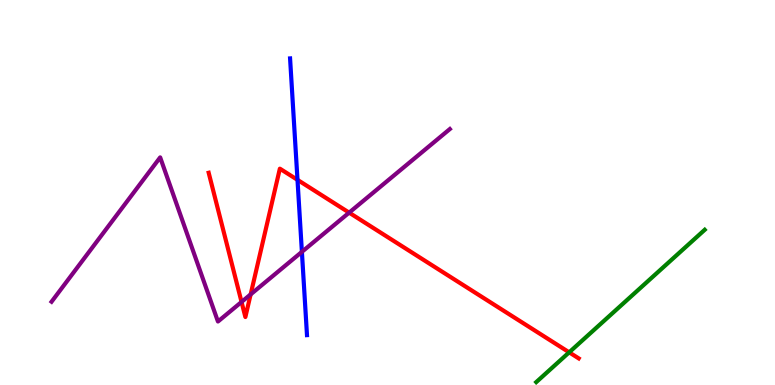[{'lines': ['blue', 'red'], 'intersections': [{'x': 3.84, 'y': 5.33}]}, {'lines': ['green', 'red'], 'intersections': [{'x': 7.34, 'y': 0.848}]}, {'lines': ['purple', 'red'], 'intersections': [{'x': 3.12, 'y': 2.16}, {'x': 3.23, 'y': 2.35}, {'x': 4.51, 'y': 4.48}]}, {'lines': ['blue', 'green'], 'intersections': []}, {'lines': ['blue', 'purple'], 'intersections': [{'x': 3.9, 'y': 3.46}]}, {'lines': ['green', 'purple'], 'intersections': []}]